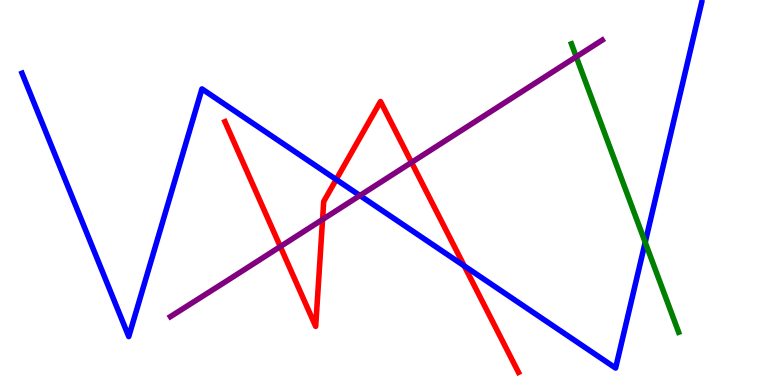[{'lines': ['blue', 'red'], 'intersections': [{'x': 4.34, 'y': 5.34}, {'x': 5.99, 'y': 3.09}]}, {'lines': ['green', 'red'], 'intersections': []}, {'lines': ['purple', 'red'], 'intersections': [{'x': 3.62, 'y': 3.6}, {'x': 4.16, 'y': 4.3}, {'x': 5.31, 'y': 5.78}]}, {'lines': ['blue', 'green'], 'intersections': [{'x': 8.33, 'y': 3.71}]}, {'lines': ['blue', 'purple'], 'intersections': [{'x': 4.64, 'y': 4.92}]}, {'lines': ['green', 'purple'], 'intersections': [{'x': 7.44, 'y': 8.53}]}]